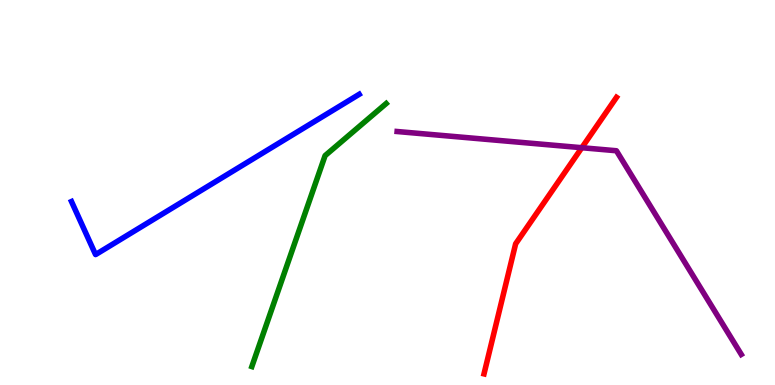[{'lines': ['blue', 'red'], 'intersections': []}, {'lines': ['green', 'red'], 'intersections': []}, {'lines': ['purple', 'red'], 'intersections': [{'x': 7.51, 'y': 6.16}]}, {'lines': ['blue', 'green'], 'intersections': []}, {'lines': ['blue', 'purple'], 'intersections': []}, {'lines': ['green', 'purple'], 'intersections': []}]